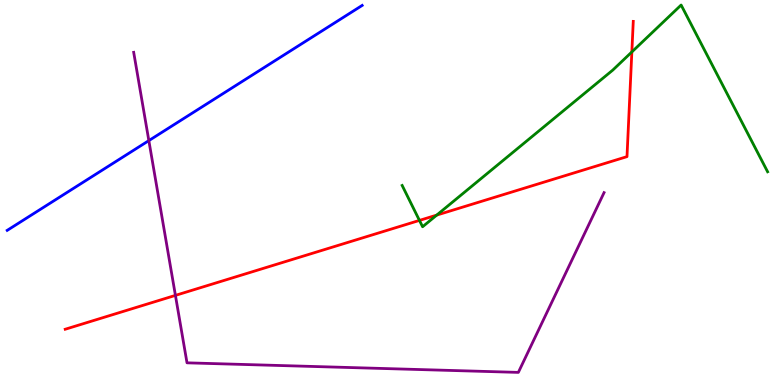[{'lines': ['blue', 'red'], 'intersections': []}, {'lines': ['green', 'red'], 'intersections': [{'x': 5.41, 'y': 4.28}, {'x': 5.64, 'y': 4.41}, {'x': 8.15, 'y': 8.65}]}, {'lines': ['purple', 'red'], 'intersections': [{'x': 2.26, 'y': 2.33}]}, {'lines': ['blue', 'green'], 'intersections': []}, {'lines': ['blue', 'purple'], 'intersections': [{'x': 1.92, 'y': 6.35}]}, {'lines': ['green', 'purple'], 'intersections': []}]